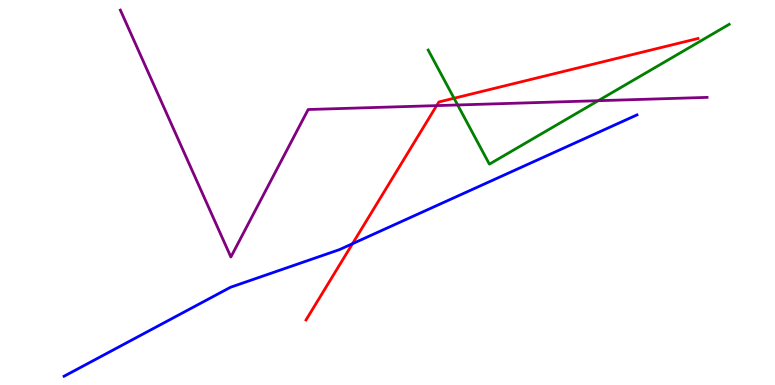[{'lines': ['blue', 'red'], 'intersections': [{'x': 4.55, 'y': 3.67}]}, {'lines': ['green', 'red'], 'intersections': [{'x': 5.86, 'y': 7.45}]}, {'lines': ['purple', 'red'], 'intersections': [{'x': 5.63, 'y': 7.26}]}, {'lines': ['blue', 'green'], 'intersections': []}, {'lines': ['blue', 'purple'], 'intersections': []}, {'lines': ['green', 'purple'], 'intersections': [{'x': 5.91, 'y': 7.27}, {'x': 7.72, 'y': 7.38}]}]